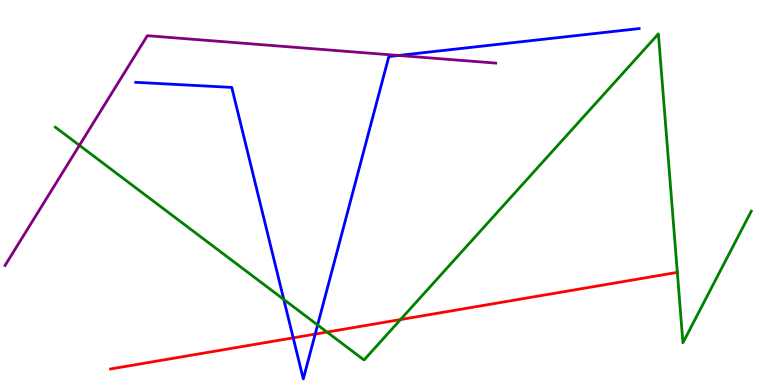[{'lines': ['blue', 'red'], 'intersections': [{'x': 3.78, 'y': 1.22}, {'x': 4.07, 'y': 1.32}]}, {'lines': ['green', 'red'], 'intersections': [{'x': 4.22, 'y': 1.37}, {'x': 5.17, 'y': 1.7}, {'x': 8.74, 'y': 2.93}]}, {'lines': ['purple', 'red'], 'intersections': []}, {'lines': ['blue', 'green'], 'intersections': [{'x': 3.66, 'y': 2.22}, {'x': 4.1, 'y': 1.56}]}, {'lines': ['blue', 'purple'], 'intersections': [{'x': 5.14, 'y': 8.56}]}, {'lines': ['green', 'purple'], 'intersections': [{'x': 1.02, 'y': 6.22}]}]